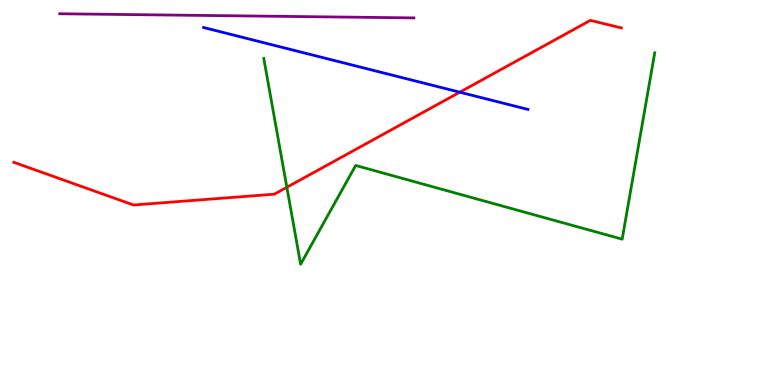[{'lines': ['blue', 'red'], 'intersections': [{'x': 5.93, 'y': 7.61}]}, {'lines': ['green', 'red'], 'intersections': [{'x': 3.7, 'y': 5.14}]}, {'lines': ['purple', 'red'], 'intersections': []}, {'lines': ['blue', 'green'], 'intersections': []}, {'lines': ['blue', 'purple'], 'intersections': []}, {'lines': ['green', 'purple'], 'intersections': []}]